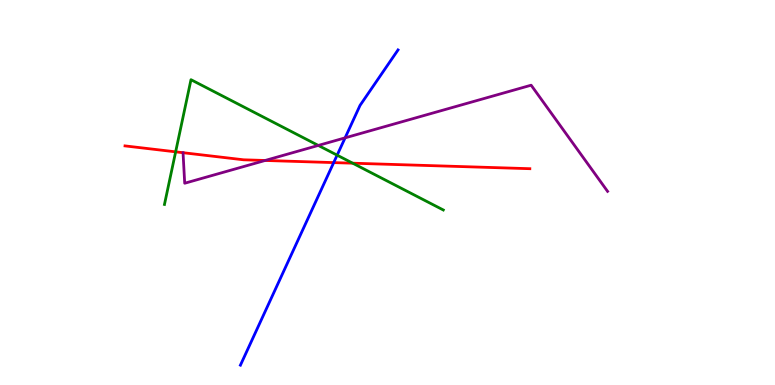[{'lines': ['blue', 'red'], 'intersections': [{'x': 4.31, 'y': 5.78}]}, {'lines': ['green', 'red'], 'intersections': [{'x': 2.27, 'y': 6.06}, {'x': 4.55, 'y': 5.76}]}, {'lines': ['purple', 'red'], 'intersections': [{'x': 3.42, 'y': 5.83}]}, {'lines': ['blue', 'green'], 'intersections': [{'x': 4.35, 'y': 5.97}]}, {'lines': ['blue', 'purple'], 'intersections': [{'x': 4.45, 'y': 6.42}]}, {'lines': ['green', 'purple'], 'intersections': [{'x': 4.11, 'y': 6.22}]}]